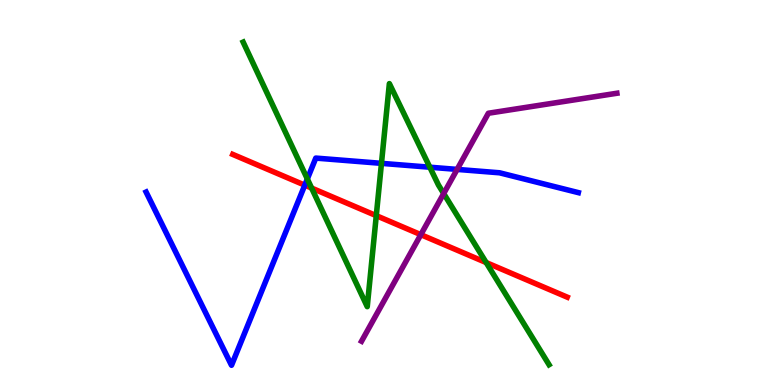[{'lines': ['blue', 'red'], 'intersections': [{'x': 3.93, 'y': 5.19}]}, {'lines': ['green', 'red'], 'intersections': [{'x': 4.02, 'y': 5.12}, {'x': 4.86, 'y': 4.4}, {'x': 6.27, 'y': 3.18}]}, {'lines': ['purple', 'red'], 'intersections': [{'x': 5.43, 'y': 3.9}]}, {'lines': ['blue', 'green'], 'intersections': [{'x': 3.97, 'y': 5.35}, {'x': 4.92, 'y': 5.76}, {'x': 5.55, 'y': 5.66}]}, {'lines': ['blue', 'purple'], 'intersections': [{'x': 5.9, 'y': 5.6}]}, {'lines': ['green', 'purple'], 'intersections': [{'x': 5.73, 'y': 4.97}]}]